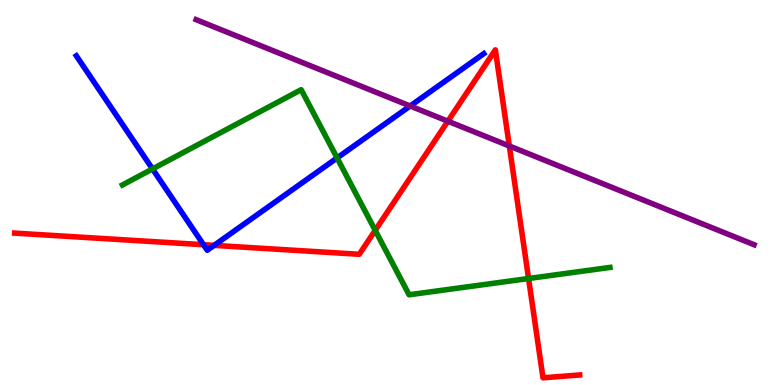[{'lines': ['blue', 'red'], 'intersections': [{'x': 2.63, 'y': 3.64}, {'x': 2.76, 'y': 3.63}]}, {'lines': ['green', 'red'], 'intersections': [{'x': 4.84, 'y': 4.02}, {'x': 6.82, 'y': 2.77}]}, {'lines': ['purple', 'red'], 'intersections': [{'x': 5.78, 'y': 6.85}, {'x': 6.57, 'y': 6.21}]}, {'lines': ['blue', 'green'], 'intersections': [{'x': 1.97, 'y': 5.61}, {'x': 4.35, 'y': 5.9}]}, {'lines': ['blue', 'purple'], 'intersections': [{'x': 5.29, 'y': 7.25}]}, {'lines': ['green', 'purple'], 'intersections': []}]